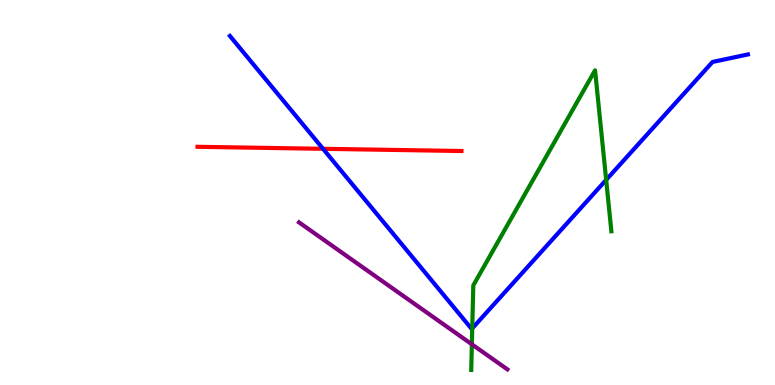[{'lines': ['blue', 'red'], 'intersections': [{'x': 4.17, 'y': 6.13}]}, {'lines': ['green', 'red'], 'intersections': []}, {'lines': ['purple', 'red'], 'intersections': []}, {'lines': ['blue', 'green'], 'intersections': [{'x': 6.09, 'y': 1.47}, {'x': 7.82, 'y': 5.33}]}, {'lines': ['blue', 'purple'], 'intersections': []}, {'lines': ['green', 'purple'], 'intersections': [{'x': 6.09, 'y': 1.06}]}]